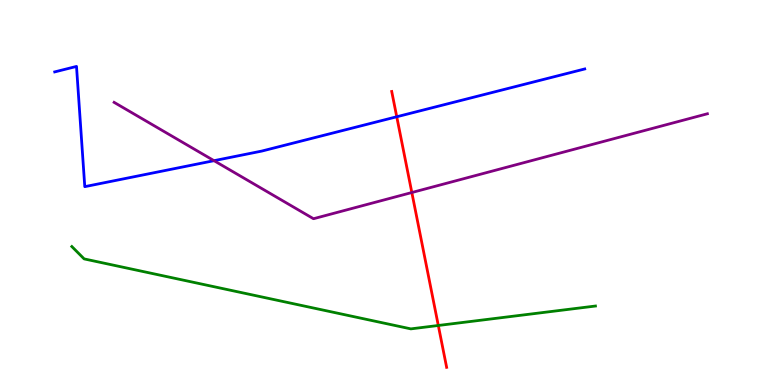[{'lines': ['blue', 'red'], 'intersections': [{'x': 5.12, 'y': 6.97}]}, {'lines': ['green', 'red'], 'intersections': [{'x': 5.66, 'y': 1.55}]}, {'lines': ['purple', 'red'], 'intersections': [{'x': 5.31, 'y': 5.0}]}, {'lines': ['blue', 'green'], 'intersections': []}, {'lines': ['blue', 'purple'], 'intersections': [{'x': 2.76, 'y': 5.83}]}, {'lines': ['green', 'purple'], 'intersections': []}]